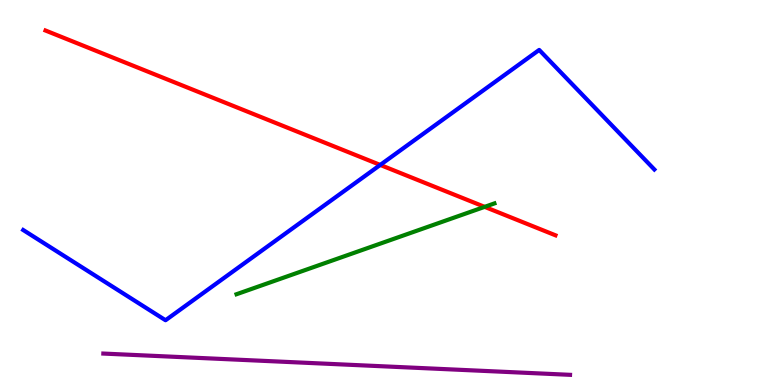[{'lines': ['blue', 'red'], 'intersections': [{'x': 4.91, 'y': 5.72}]}, {'lines': ['green', 'red'], 'intersections': [{'x': 6.25, 'y': 4.63}]}, {'lines': ['purple', 'red'], 'intersections': []}, {'lines': ['blue', 'green'], 'intersections': []}, {'lines': ['blue', 'purple'], 'intersections': []}, {'lines': ['green', 'purple'], 'intersections': []}]